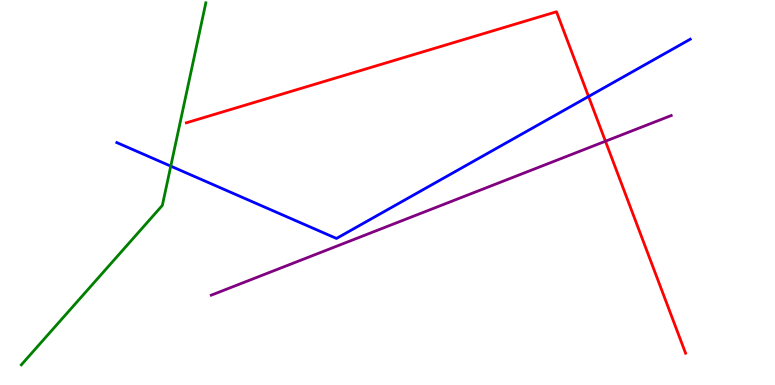[{'lines': ['blue', 'red'], 'intersections': [{'x': 7.59, 'y': 7.49}]}, {'lines': ['green', 'red'], 'intersections': []}, {'lines': ['purple', 'red'], 'intersections': [{'x': 7.81, 'y': 6.33}]}, {'lines': ['blue', 'green'], 'intersections': [{'x': 2.2, 'y': 5.68}]}, {'lines': ['blue', 'purple'], 'intersections': []}, {'lines': ['green', 'purple'], 'intersections': []}]